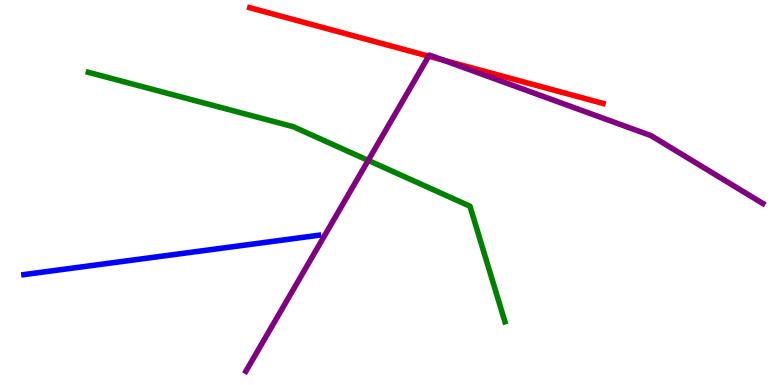[{'lines': ['blue', 'red'], 'intersections': []}, {'lines': ['green', 'red'], 'intersections': []}, {'lines': ['purple', 'red'], 'intersections': [{'x': 5.53, 'y': 8.54}, {'x': 5.72, 'y': 8.44}]}, {'lines': ['blue', 'green'], 'intersections': []}, {'lines': ['blue', 'purple'], 'intersections': []}, {'lines': ['green', 'purple'], 'intersections': [{'x': 4.75, 'y': 5.83}]}]